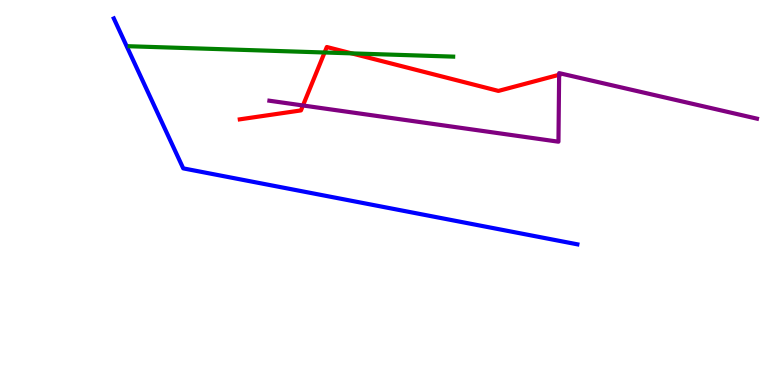[{'lines': ['blue', 'red'], 'intersections': []}, {'lines': ['green', 'red'], 'intersections': [{'x': 4.19, 'y': 8.64}, {'x': 4.54, 'y': 8.61}]}, {'lines': ['purple', 'red'], 'intersections': [{'x': 3.91, 'y': 7.26}, {'x': 7.21, 'y': 8.06}]}, {'lines': ['blue', 'green'], 'intersections': []}, {'lines': ['blue', 'purple'], 'intersections': []}, {'lines': ['green', 'purple'], 'intersections': []}]